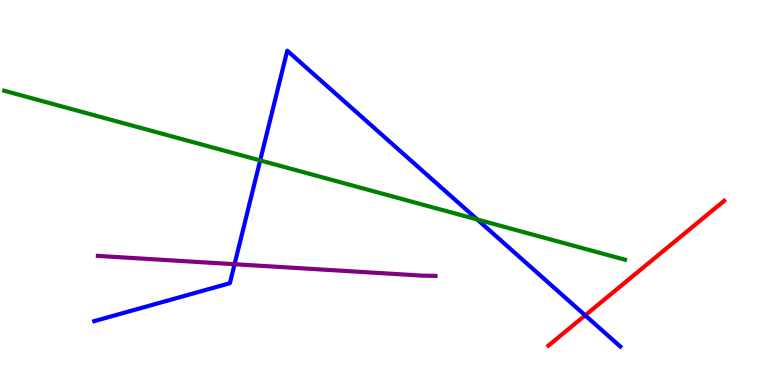[{'lines': ['blue', 'red'], 'intersections': [{'x': 7.55, 'y': 1.81}]}, {'lines': ['green', 'red'], 'intersections': []}, {'lines': ['purple', 'red'], 'intersections': []}, {'lines': ['blue', 'green'], 'intersections': [{'x': 3.36, 'y': 5.83}, {'x': 6.16, 'y': 4.3}]}, {'lines': ['blue', 'purple'], 'intersections': [{'x': 3.03, 'y': 3.14}]}, {'lines': ['green', 'purple'], 'intersections': []}]